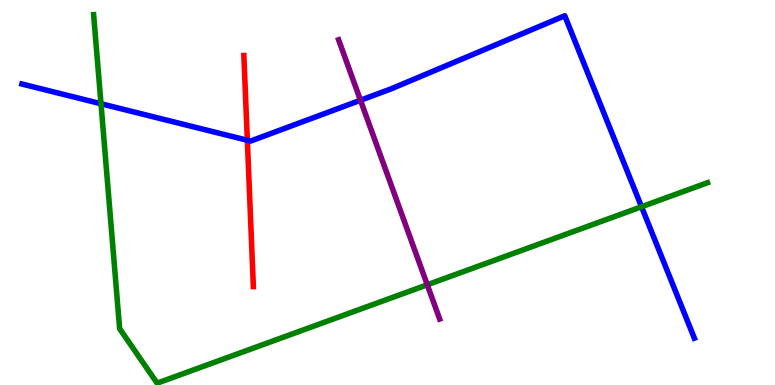[{'lines': ['blue', 'red'], 'intersections': [{'x': 3.19, 'y': 6.36}]}, {'lines': ['green', 'red'], 'intersections': []}, {'lines': ['purple', 'red'], 'intersections': []}, {'lines': ['blue', 'green'], 'intersections': [{'x': 1.3, 'y': 7.31}, {'x': 8.28, 'y': 4.63}]}, {'lines': ['blue', 'purple'], 'intersections': [{'x': 4.65, 'y': 7.4}]}, {'lines': ['green', 'purple'], 'intersections': [{'x': 5.51, 'y': 2.6}]}]